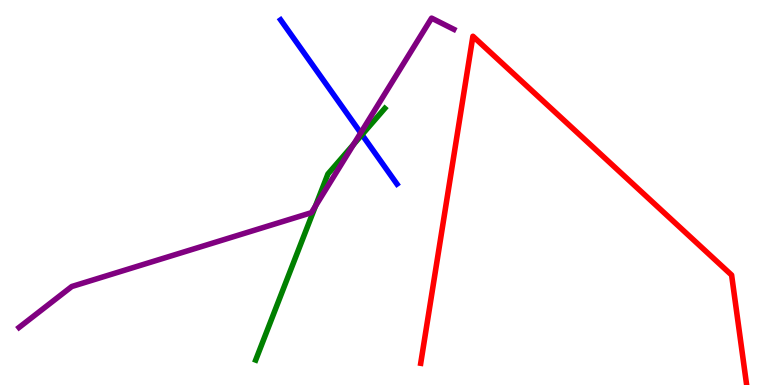[{'lines': ['blue', 'red'], 'intersections': []}, {'lines': ['green', 'red'], 'intersections': []}, {'lines': ['purple', 'red'], 'intersections': []}, {'lines': ['blue', 'green'], 'intersections': [{'x': 4.67, 'y': 6.5}]}, {'lines': ['blue', 'purple'], 'intersections': [{'x': 4.65, 'y': 6.55}]}, {'lines': ['green', 'purple'], 'intersections': [{'x': 4.07, 'y': 4.65}, {'x': 4.56, 'y': 6.25}]}]